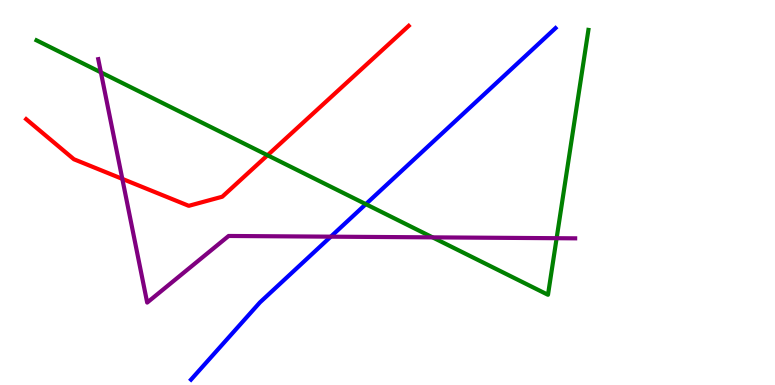[{'lines': ['blue', 'red'], 'intersections': []}, {'lines': ['green', 'red'], 'intersections': [{'x': 3.45, 'y': 5.97}]}, {'lines': ['purple', 'red'], 'intersections': [{'x': 1.58, 'y': 5.35}]}, {'lines': ['blue', 'green'], 'intersections': [{'x': 4.72, 'y': 4.7}]}, {'lines': ['blue', 'purple'], 'intersections': [{'x': 4.27, 'y': 3.85}]}, {'lines': ['green', 'purple'], 'intersections': [{'x': 1.3, 'y': 8.12}, {'x': 5.58, 'y': 3.83}, {'x': 7.18, 'y': 3.81}]}]